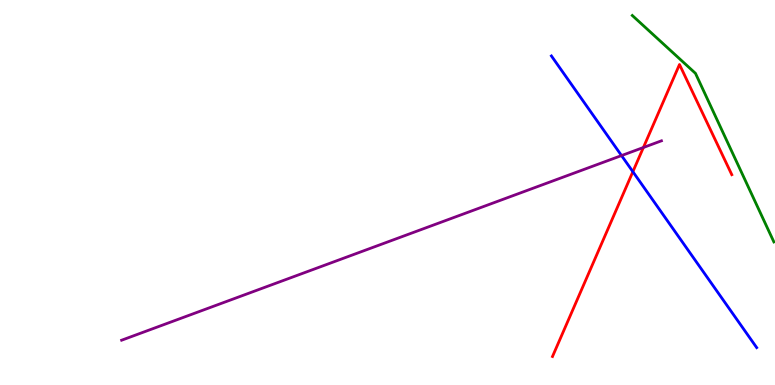[{'lines': ['blue', 'red'], 'intersections': [{'x': 8.17, 'y': 5.54}]}, {'lines': ['green', 'red'], 'intersections': []}, {'lines': ['purple', 'red'], 'intersections': [{'x': 8.3, 'y': 6.17}]}, {'lines': ['blue', 'green'], 'intersections': []}, {'lines': ['blue', 'purple'], 'intersections': [{'x': 8.02, 'y': 5.96}]}, {'lines': ['green', 'purple'], 'intersections': []}]